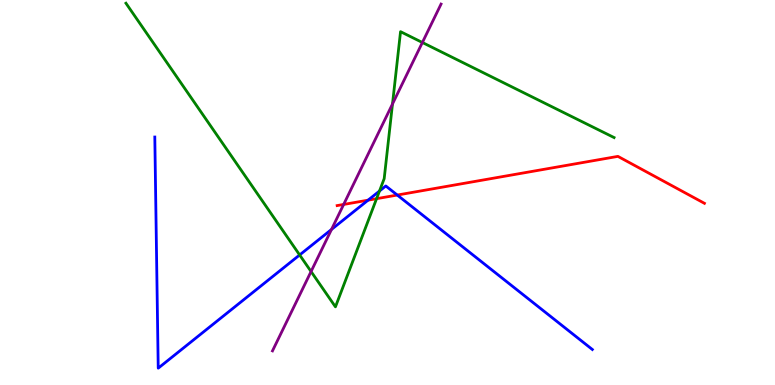[{'lines': ['blue', 'red'], 'intersections': [{'x': 4.75, 'y': 4.8}, {'x': 5.13, 'y': 4.93}]}, {'lines': ['green', 'red'], 'intersections': [{'x': 4.86, 'y': 4.84}]}, {'lines': ['purple', 'red'], 'intersections': [{'x': 4.43, 'y': 4.69}]}, {'lines': ['blue', 'green'], 'intersections': [{'x': 3.87, 'y': 3.38}, {'x': 4.9, 'y': 5.04}]}, {'lines': ['blue', 'purple'], 'intersections': [{'x': 4.28, 'y': 4.04}]}, {'lines': ['green', 'purple'], 'intersections': [{'x': 4.01, 'y': 2.95}, {'x': 5.06, 'y': 7.3}, {'x': 5.45, 'y': 8.9}]}]